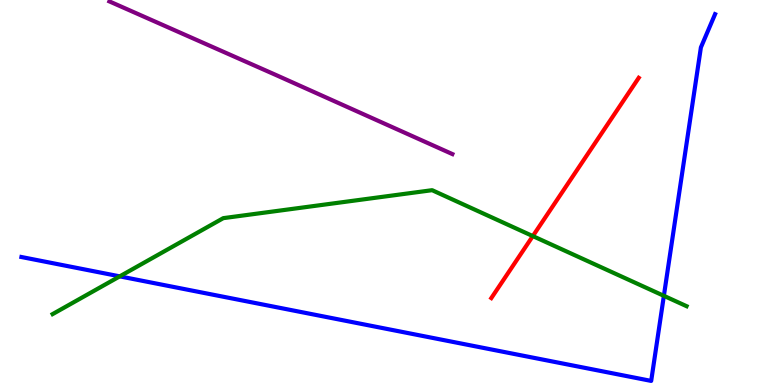[{'lines': ['blue', 'red'], 'intersections': []}, {'lines': ['green', 'red'], 'intersections': [{'x': 6.87, 'y': 3.87}]}, {'lines': ['purple', 'red'], 'intersections': []}, {'lines': ['blue', 'green'], 'intersections': [{'x': 1.55, 'y': 2.82}, {'x': 8.57, 'y': 2.32}]}, {'lines': ['blue', 'purple'], 'intersections': []}, {'lines': ['green', 'purple'], 'intersections': []}]